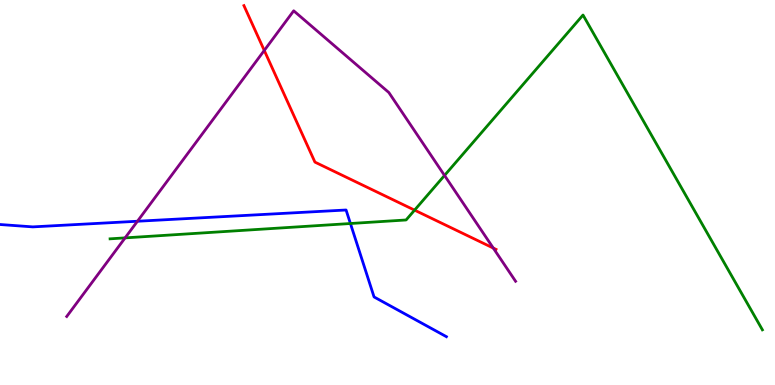[{'lines': ['blue', 'red'], 'intersections': []}, {'lines': ['green', 'red'], 'intersections': [{'x': 5.35, 'y': 4.54}]}, {'lines': ['purple', 'red'], 'intersections': [{'x': 3.41, 'y': 8.69}, {'x': 6.36, 'y': 3.56}]}, {'lines': ['blue', 'green'], 'intersections': [{'x': 4.52, 'y': 4.19}]}, {'lines': ['blue', 'purple'], 'intersections': [{'x': 1.77, 'y': 4.25}]}, {'lines': ['green', 'purple'], 'intersections': [{'x': 1.61, 'y': 3.82}, {'x': 5.74, 'y': 5.44}]}]